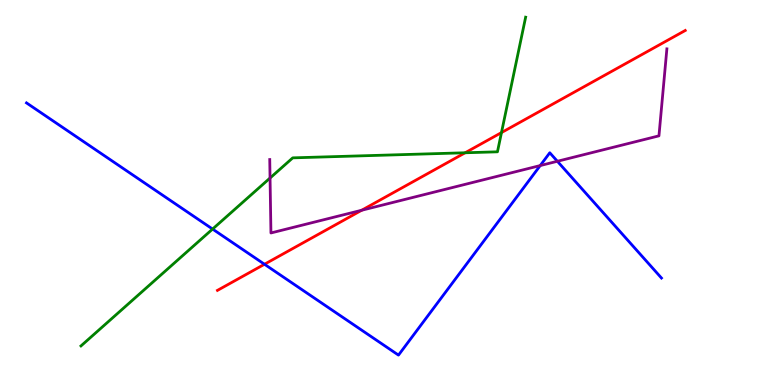[{'lines': ['blue', 'red'], 'intersections': [{'x': 3.41, 'y': 3.14}]}, {'lines': ['green', 'red'], 'intersections': [{'x': 6.0, 'y': 6.03}, {'x': 6.47, 'y': 6.56}]}, {'lines': ['purple', 'red'], 'intersections': [{'x': 4.67, 'y': 4.54}]}, {'lines': ['blue', 'green'], 'intersections': [{'x': 2.74, 'y': 4.05}]}, {'lines': ['blue', 'purple'], 'intersections': [{'x': 6.97, 'y': 5.7}, {'x': 7.19, 'y': 5.81}]}, {'lines': ['green', 'purple'], 'intersections': [{'x': 3.48, 'y': 5.38}]}]